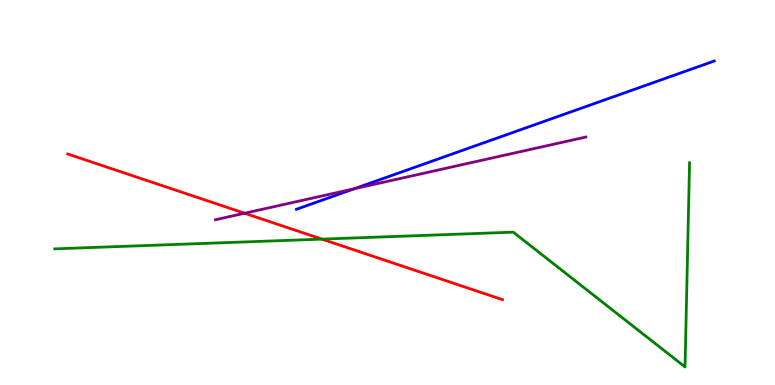[{'lines': ['blue', 'red'], 'intersections': []}, {'lines': ['green', 'red'], 'intersections': [{'x': 4.15, 'y': 3.79}]}, {'lines': ['purple', 'red'], 'intersections': [{'x': 3.16, 'y': 4.46}]}, {'lines': ['blue', 'green'], 'intersections': []}, {'lines': ['blue', 'purple'], 'intersections': [{'x': 4.57, 'y': 5.1}]}, {'lines': ['green', 'purple'], 'intersections': []}]